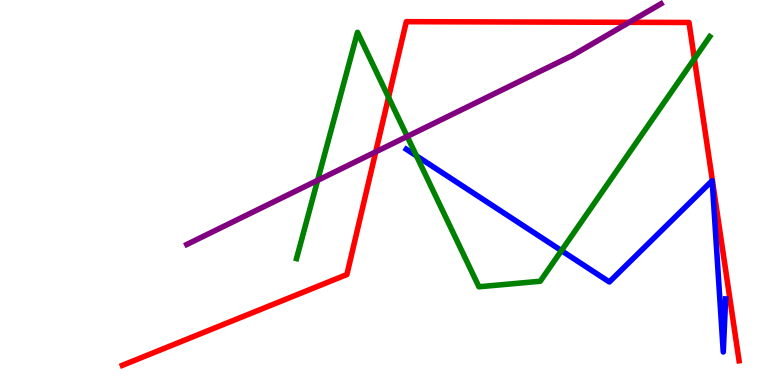[{'lines': ['blue', 'red'], 'intersections': []}, {'lines': ['green', 'red'], 'intersections': [{'x': 5.01, 'y': 7.47}, {'x': 8.96, 'y': 8.47}]}, {'lines': ['purple', 'red'], 'intersections': [{'x': 4.85, 'y': 6.06}, {'x': 8.12, 'y': 9.42}]}, {'lines': ['blue', 'green'], 'intersections': [{'x': 5.37, 'y': 5.95}, {'x': 7.24, 'y': 3.49}]}, {'lines': ['blue', 'purple'], 'intersections': []}, {'lines': ['green', 'purple'], 'intersections': [{'x': 4.1, 'y': 5.32}, {'x': 5.25, 'y': 6.46}]}]